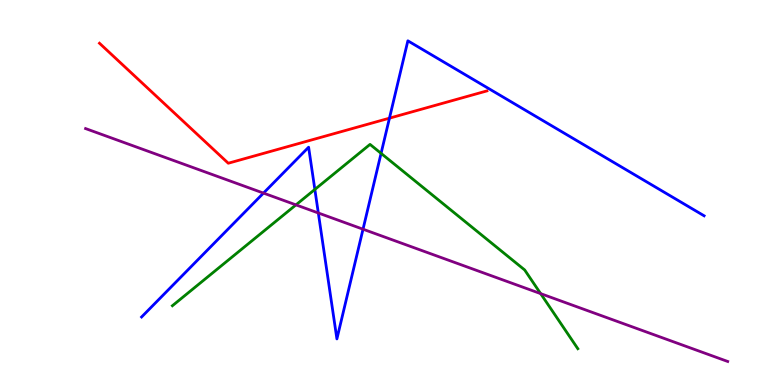[{'lines': ['blue', 'red'], 'intersections': [{'x': 5.03, 'y': 6.93}]}, {'lines': ['green', 'red'], 'intersections': []}, {'lines': ['purple', 'red'], 'intersections': []}, {'lines': ['blue', 'green'], 'intersections': [{'x': 4.06, 'y': 5.08}, {'x': 4.92, 'y': 6.02}]}, {'lines': ['blue', 'purple'], 'intersections': [{'x': 3.4, 'y': 4.98}, {'x': 4.11, 'y': 4.47}, {'x': 4.68, 'y': 4.05}]}, {'lines': ['green', 'purple'], 'intersections': [{'x': 3.82, 'y': 4.68}, {'x': 6.98, 'y': 2.37}]}]